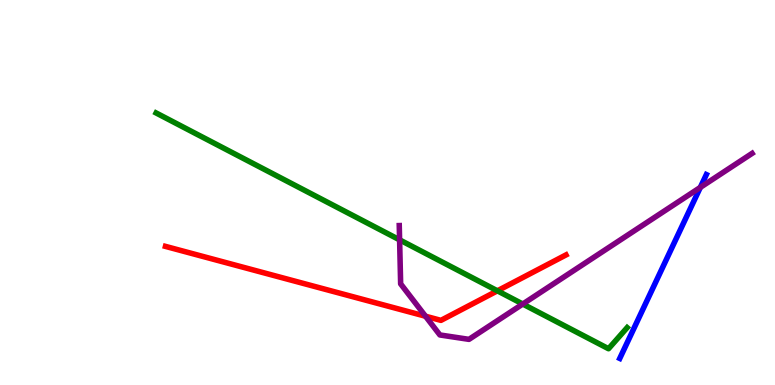[{'lines': ['blue', 'red'], 'intersections': []}, {'lines': ['green', 'red'], 'intersections': [{'x': 6.42, 'y': 2.45}]}, {'lines': ['purple', 'red'], 'intersections': [{'x': 5.49, 'y': 1.79}]}, {'lines': ['blue', 'green'], 'intersections': []}, {'lines': ['blue', 'purple'], 'intersections': [{'x': 9.04, 'y': 5.13}]}, {'lines': ['green', 'purple'], 'intersections': [{'x': 5.16, 'y': 3.77}, {'x': 6.75, 'y': 2.1}]}]